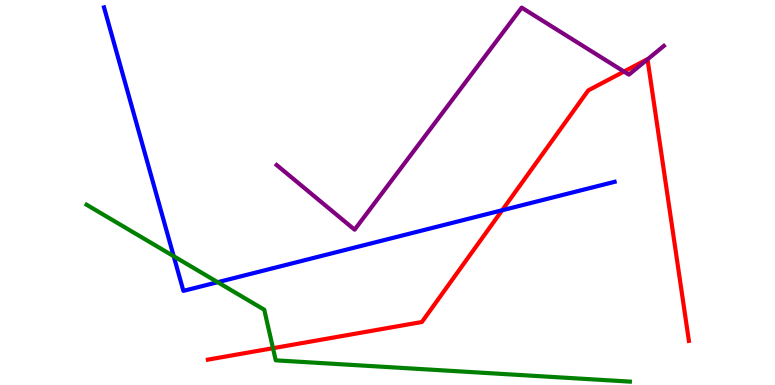[{'lines': ['blue', 'red'], 'intersections': [{'x': 6.48, 'y': 4.54}]}, {'lines': ['green', 'red'], 'intersections': [{'x': 3.52, 'y': 0.956}]}, {'lines': ['purple', 'red'], 'intersections': [{'x': 8.05, 'y': 8.14}, {'x': 8.36, 'y': 8.46}]}, {'lines': ['blue', 'green'], 'intersections': [{'x': 2.24, 'y': 3.35}, {'x': 2.81, 'y': 2.67}]}, {'lines': ['blue', 'purple'], 'intersections': []}, {'lines': ['green', 'purple'], 'intersections': []}]